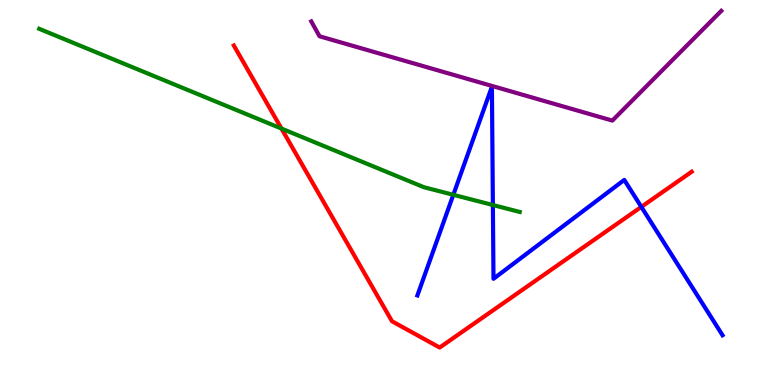[{'lines': ['blue', 'red'], 'intersections': [{'x': 8.28, 'y': 4.63}]}, {'lines': ['green', 'red'], 'intersections': [{'x': 3.63, 'y': 6.66}]}, {'lines': ['purple', 'red'], 'intersections': []}, {'lines': ['blue', 'green'], 'intersections': [{'x': 5.85, 'y': 4.94}, {'x': 6.36, 'y': 4.67}]}, {'lines': ['blue', 'purple'], 'intersections': []}, {'lines': ['green', 'purple'], 'intersections': []}]